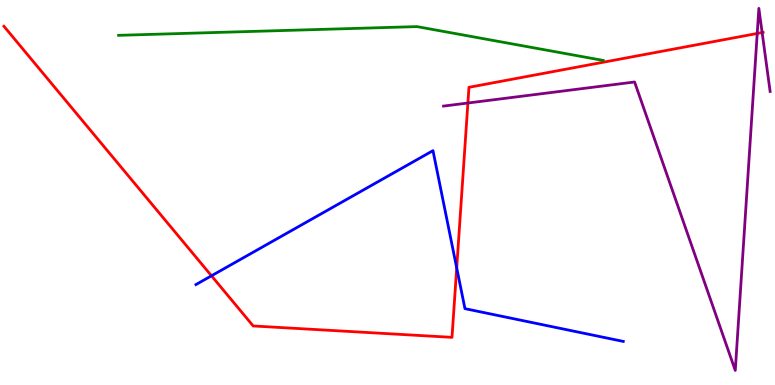[{'lines': ['blue', 'red'], 'intersections': [{'x': 2.73, 'y': 2.84}, {'x': 5.89, 'y': 3.04}]}, {'lines': ['green', 'red'], 'intersections': []}, {'lines': ['purple', 'red'], 'intersections': [{'x': 6.04, 'y': 7.32}, {'x': 9.77, 'y': 9.13}, {'x': 9.83, 'y': 9.15}]}, {'lines': ['blue', 'green'], 'intersections': []}, {'lines': ['blue', 'purple'], 'intersections': []}, {'lines': ['green', 'purple'], 'intersections': []}]